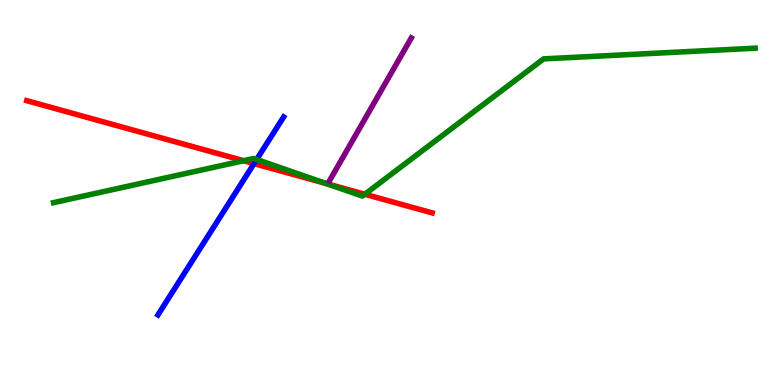[{'lines': ['blue', 'red'], 'intersections': [{'x': 3.28, 'y': 5.75}]}, {'lines': ['green', 'red'], 'intersections': [{'x': 3.14, 'y': 5.83}, {'x': 4.21, 'y': 5.23}, {'x': 4.71, 'y': 4.95}]}, {'lines': ['purple', 'red'], 'intersections': []}, {'lines': ['blue', 'green'], 'intersections': [{'x': 3.31, 'y': 5.86}]}, {'lines': ['blue', 'purple'], 'intersections': []}, {'lines': ['green', 'purple'], 'intersections': []}]